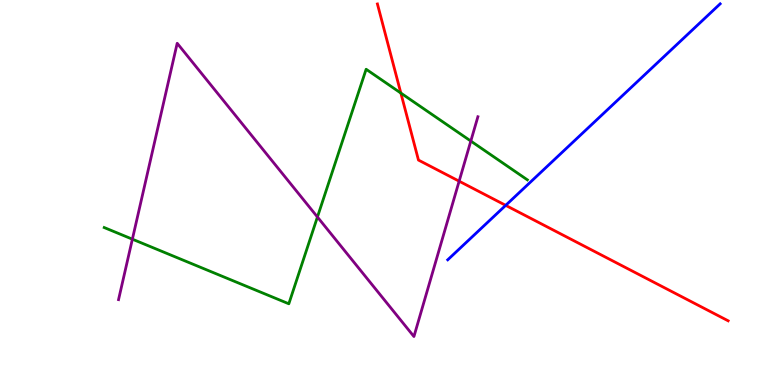[{'lines': ['blue', 'red'], 'intersections': [{'x': 6.53, 'y': 4.67}]}, {'lines': ['green', 'red'], 'intersections': [{'x': 5.17, 'y': 7.58}]}, {'lines': ['purple', 'red'], 'intersections': [{'x': 5.92, 'y': 5.29}]}, {'lines': ['blue', 'green'], 'intersections': []}, {'lines': ['blue', 'purple'], 'intersections': []}, {'lines': ['green', 'purple'], 'intersections': [{'x': 1.71, 'y': 3.79}, {'x': 4.1, 'y': 4.36}, {'x': 6.08, 'y': 6.34}]}]